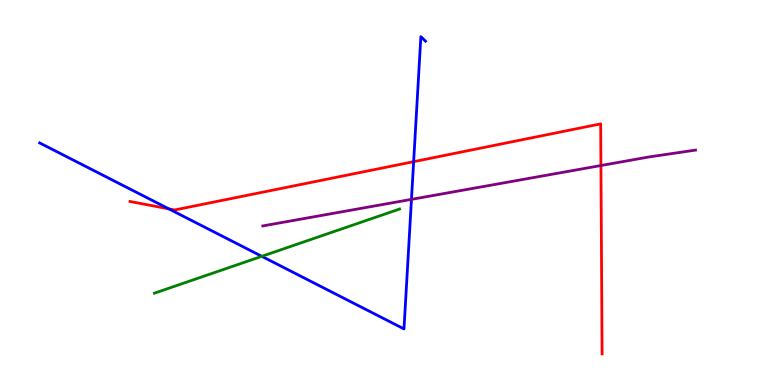[{'lines': ['blue', 'red'], 'intersections': [{'x': 2.18, 'y': 4.57}, {'x': 5.34, 'y': 5.8}]}, {'lines': ['green', 'red'], 'intersections': []}, {'lines': ['purple', 'red'], 'intersections': [{'x': 7.75, 'y': 5.7}]}, {'lines': ['blue', 'green'], 'intersections': [{'x': 3.38, 'y': 3.34}]}, {'lines': ['blue', 'purple'], 'intersections': [{'x': 5.31, 'y': 4.82}]}, {'lines': ['green', 'purple'], 'intersections': []}]